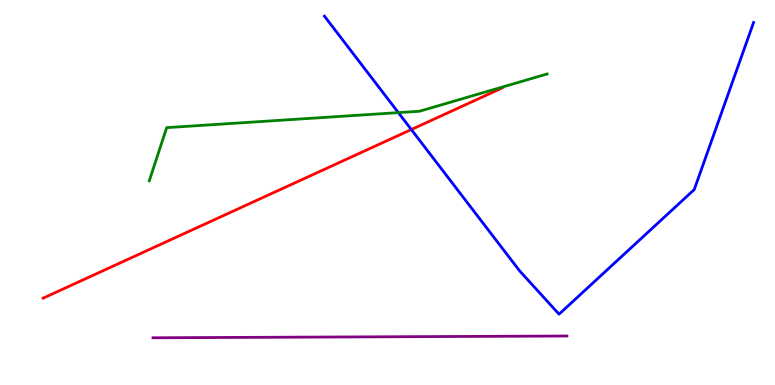[{'lines': ['blue', 'red'], 'intersections': [{'x': 5.31, 'y': 6.64}]}, {'lines': ['green', 'red'], 'intersections': []}, {'lines': ['purple', 'red'], 'intersections': []}, {'lines': ['blue', 'green'], 'intersections': [{'x': 5.14, 'y': 7.07}]}, {'lines': ['blue', 'purple'], 'intersections': []}, {'lines': ['green', 'purple'], 'intersections': []}]